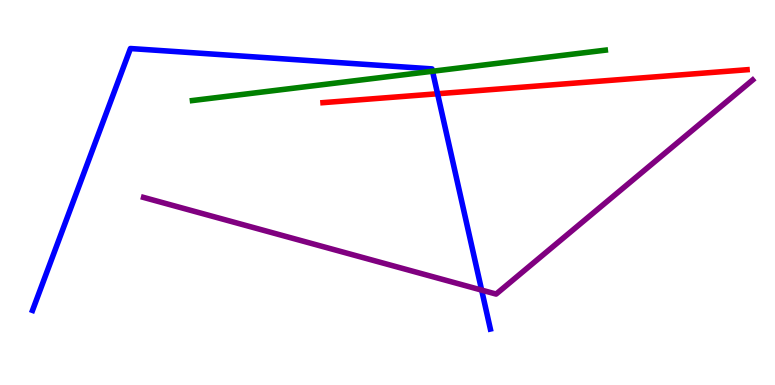[{'lines': ['blue', 'red'], 'intersections': [{'x': 5.65, 'y': 7.56}]}, {'lines': ['green', 'red'], 'intersections': []}, {'lines': ['purple', 'red'], 'intersections': []}, {'lines': ['blue', 'green'], 'intersections': [{'x': 5.58, 'y': 8.15}]}, {'lines': ['blue', 'purple'], 'intersections': [{'x': 6.21, 'y': 2.46}]}, {'lines': ['green', 'purple'], 'intersections': []}]